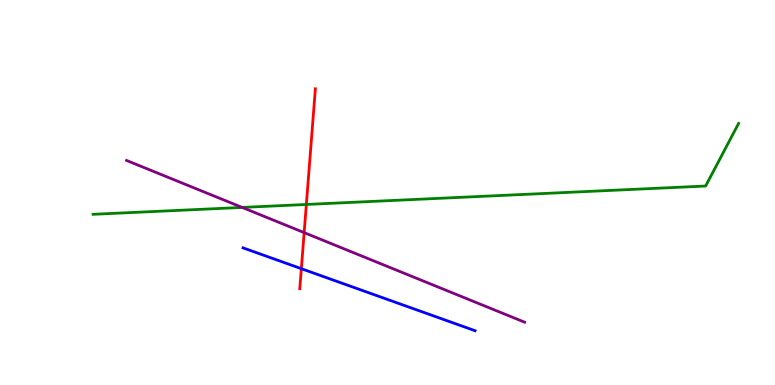[{'lines': ['blue', 'red'], 'intersections': [{'x': 3.89, 'y': 3.02}]}, {'lines': ['green', 'red'], 'intersections': [{'x': 3.95, 'y': 4.69}]}, {'lines': ['purple', 'red'], 'intersections': [{'x': 3.92, 'y': 3.96}]}, {'lines': ['blue', 'green'], 'intersections': []}, {'lines': ['blue', 'purple'], 'intersections': []}, {'lines': ['green', 'purple'], 'intersections': [{'x': 3.12, 'y': 4.61}]}]